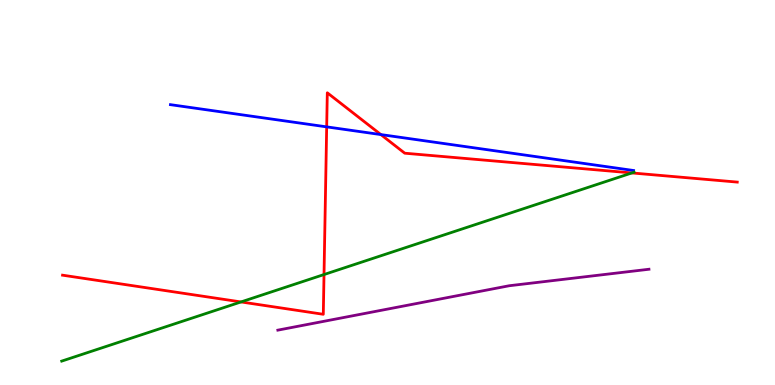[{'lines': ['blue', 'red'], 'intersections': [{'x': 4.22, 'y': 6.7}, {'x': 4.91, 'y': 6.5}]}, {'lines': ['green', 'red'], 'intersections': [{'x': 3.11, 'y': 2.16}, {'x': 4.18, 'y': 2.87}, {'x': 8.15, 'y': 5.51}]}, {'lines': ['purple', 'red'], 'intersections': []}, {'lines': ['blue', 'green'], 'intersections': []}, {'lines': ['blue', 'purple'], 'intersections': []}, {'lines': ['green', 'purple'], 'intersections': []}]